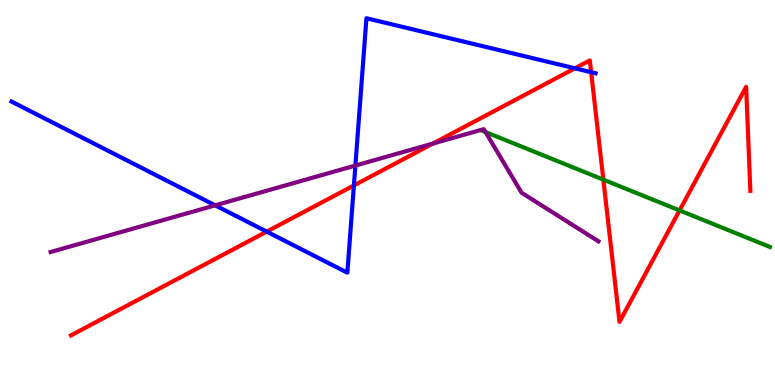[{'lines': ['blue', 'red'], 'intersections': [{'x': 3.44, 'y': 3.98}, {'x': 4.57, 'y': 5.18}, {'x': 7.42, 'y': 8.23}, {'x': 7.63, 'y': 8.12}]}, {'lines': ['green', 'red'], 'intersections': [{'x': 7.79, 'y': 5.33}, {'x': 8.77, 'y': 4.53}]}, {'lines': ['purple', 'red'], 'intersections': [{'x': 5.59, 'y': 6.27}]}, {'lines': ['blue', 'green'], 'intersections': []}, {'lines': ['blue', 'purple'], 'intersections': [{'x': 2.78, 'y': 4.67}, {'x': 4.59, 'y': 5.7}]}, {'lines': ['green', 'purple'], 'intersections': [{'x': 6.26, 'y': 6.57}]}]